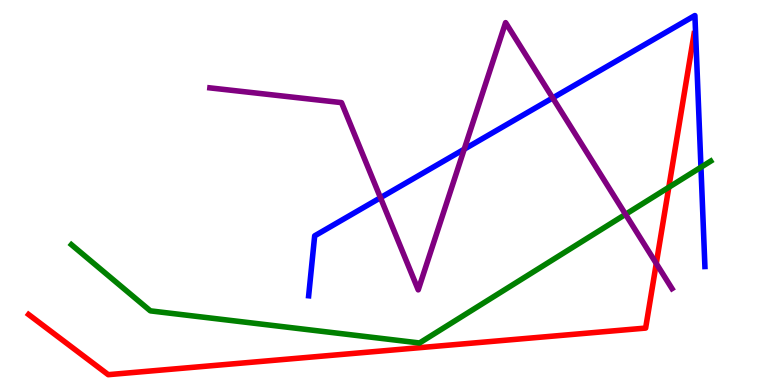[{'lines': ['blue', 'red'], 'intersections': []}, {'lines': ['green', 'red'], 'intersections': [{'x': 8.63, 'y': 5.14}]}, {'lines': ['purple', 'red'], 'intersections': [{'x': 8.47, 'y': 3.16}]}, {'lines': ['blue', 'green'], 'intersections': [{'x': 9.04, 'y': 5.66}]}, {'lines': ['blue', 'purple'], 'intersections': [{'x': 4.91, 'y': 4.86}, {'x': 5.99, 'y': 6.12}, {'x': 7.13, 'y': 7.46}]}, {'lines': ['green', 'purple'], 'intersections': [{'x': 8.07, 'y': 4.43}]}]